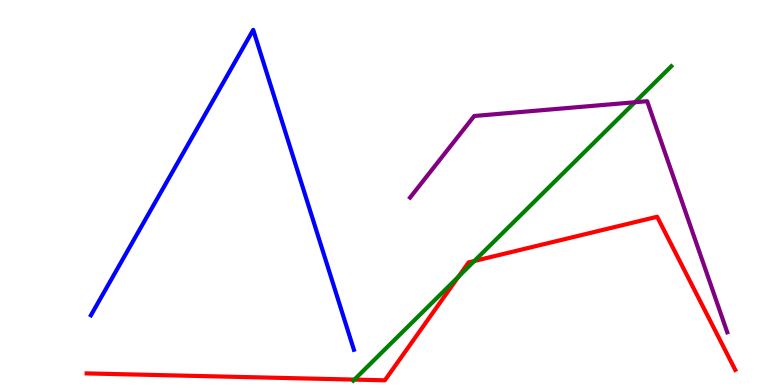[{'lines': ['blue', 'red'], 'intersections': []}, {'lines': ['green', 'red'], 'intersections': [{'x': 4.57, 'y': 0.14}, {'x': 5.92, 'y': 2.81}, {'x': 6.12, 'y': 3.22}]}, {'lines': ['purple', 'red'], 'intersections': []}, {'lines': ['blue', 'green'], 'intersections': []}, {'lines': ['blue', 'purple'], 'intersections': []}, {'lines': ['green', 'purple'], 'intersections': [{'x': 8.19, 'y': 7.34}]}]